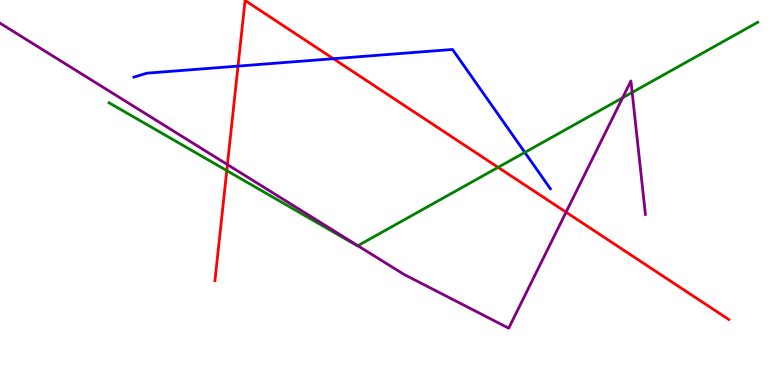[{'lines': ['blue', 'red'], 'intersections': [{'x': 3.07, 'y': 8.28}, {'x': 4.3, 'y': 8.48}]}, {'lines': ['green', 'red'], 'intersections': [{'x': 2.93, 'y': 5.57}, {'x': 6.43, 'y': 5.65}]}, {'lines': ['purple', 'red'], 'intersections': [{'x': 2.93, 'y': 5.72}, {'x': 7.3, 'y': 4.49}]}, {'lines': ['blue', 'green'], 'intersections': [{'x': 6.77, 'y': 6.04}]}, {'lines': ['blue', 'purple'], 'intersections': []}, {'lines': ['green', 'purple'], 'intersections': [{'x': 4.62, 'y': 3.62}, {'x': 8.03, 'y': 7.46}, {'x': 8.16, 'y': 7.6}]}]